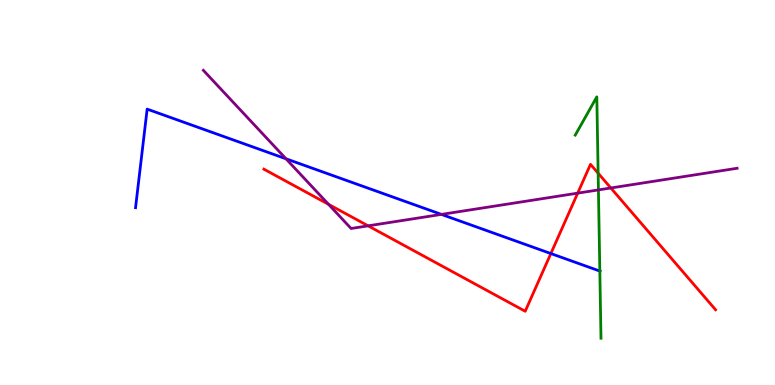[{'lines': ['blue', 'red'], 'intersections': [{'x': 7.11, 'y': 3.41}]}, {'lines': ['green', 'red'], 'intersections': [{'x': 7.72, 'y': 5.5}]}, {'lines': ['purple', 'red'], 'intersections': [{'x': 4.24, 'y': 4.69}, {'x': 4.75, 'y': 4.13}, {'x': 7.45, 'y': 4.98}, {'x': 7.88, 'y': 5.12}]}, {'lines': ['blue', 'green'], 'intersections': [{'x': 7.74, 'y': 2.96}]}, {'lines': ['blue', 'purple'], 'intersections': [{'x': 3.69, 'y': 5.88}, {'x': 5.7, 'y': 4.43}]}, {'lines': ['green', 'purple'], 'intersections': [{'x': 7.72, 'y': 5.07}]}]